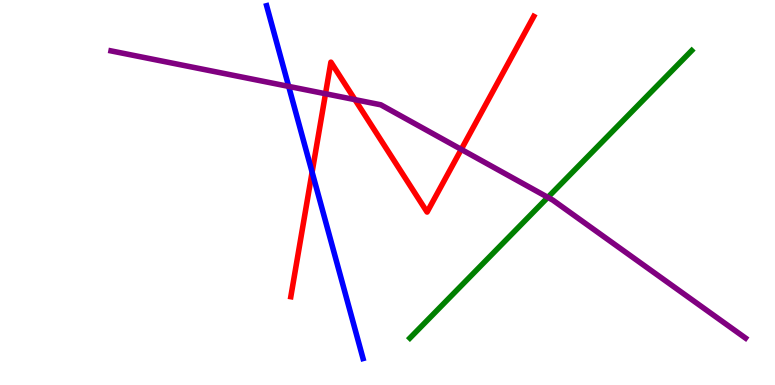[{'lines': ['blue', 'red'], 'intersections': [{'x': 4.03, 'y': 5.53}]}, {'lines': ['green', 'red'], 'intersections': []}, {'lines': ['purple', 'red'], 'intersections': [{'x': 4.2, 'y': 7.56}, {'x': 4.58, 'y': 7.41}, {'x': 5.95, 'y': 6.12}]}, {'lines': ['blue', 'green'], 'intersections': []}, {'lines': ['blue', 'purple'], 'intersections': [{'x': 3.72, 'y': 7.76}]}, {'lines': ['green', 'purple'], 'intersections': [{'x': 7.07, 'y': 4.87}]}]